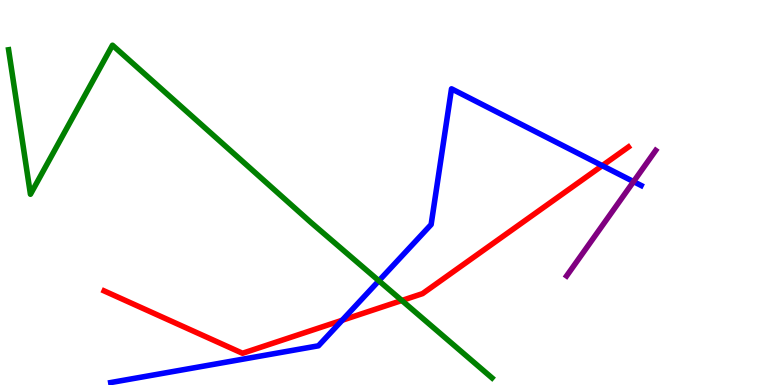[{'lines': ['blue', 'red'], 'intersections': [{'x': 4.42, 'y': 1.68}, {'x': 7.77, 'y': 5.7}]}, {'lines': ['green', 'red'], 'intersections': [{'x': 5.18, 'y': 2.2}]}, {'lines': ['purple', 'red'], 'intersections': []}, {'lines': ['blue', 'green'], 'intersections': [{'x': 4.89, 'y': 2.71}]}, {'lines': ['blue', 'purple'], 'intersections': [{'x': 8.17, 'y': 5.28}]}, {'lines': ['green', 'purple'], 'intersections': []}]